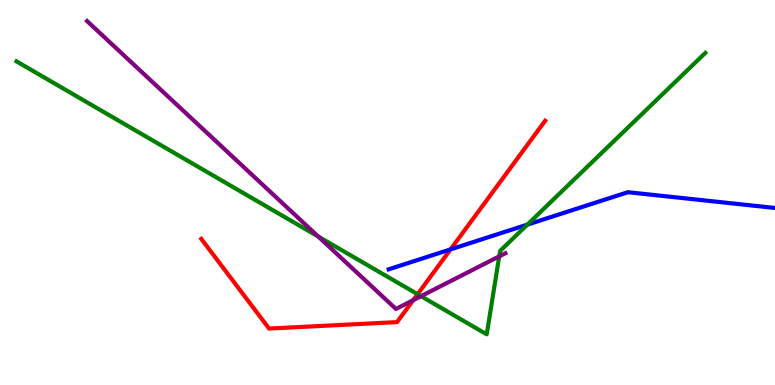[{'lines': ['blue', 'red'], 'intersections': [{'x': 5.81, 'y': 3.52}]}, {'lines': ['green', 'red'], 'intersections': [{'x': 5.39, 'y': 2.36}]}, {'lines': ['purple', 'red'], 'intersections': [{'x': 5.33, 'y': 2.2}]}, {'lines': ['blue', 'green'], 'intersections': [{'x': 6.8, 'y': 4.17}]}, {'lines': ['blue', 'purple'], 'intersections': []}, {'lines': ['green', 'purple'], 'intersections': [{'x': 4.11, 'y': 3.86}, {'x': 5.43, 'y': 2.31}, {'x': 6.44, 'y': 3.34}]}]